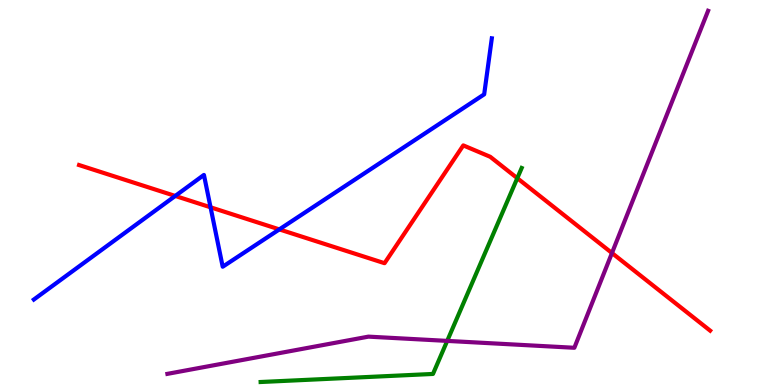[{'lines': ['blue', 'red'], 'intersections': [{'x': 2.26, 'y': 4.91}, {'x': 2.72, 'y': 4.62}, {'x': 3.6, 'y': 4.04}]}, {'lines': ['green', 'red'], 'intersections': [{'x': 6.67, 'y': 5.37}]}, {'lines': ['purple', 'red'], 'intersections': [{'x': 7.9, 'y': 3.43}]}, {'lines': ['blue', 'green'], 'intersections': []}, {'lines': ['blue', 'purple'], 'intersections': []}, {'lines': ['green', 'purple'], 'intersections': [{'x': 5.77, 'y': 1.15}]}]